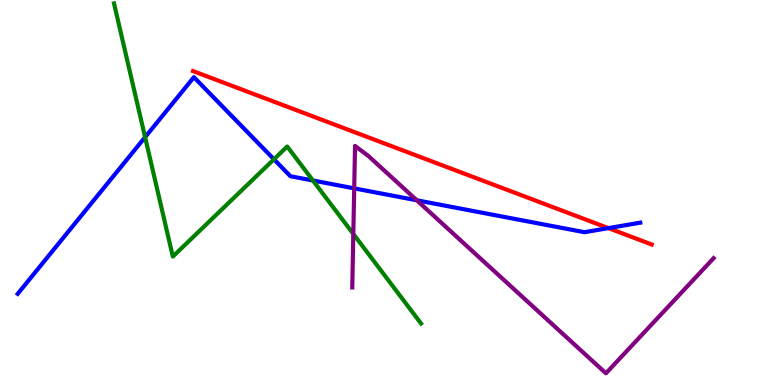[{'lines': ['blue', 'red'], 'intersections': [{'x': 7.85, 'y': 4.07}]}, {'lines': ['green', 'red'], 'intersections': []}, {'lines': ['purple', 'red'], 'intersections': []}, {'lines': ['blue', 'green'], 'intersections': [{'x': 1.87, 'y': 6.44}, {'x': 3.53, 'y': 5.86}, {'x': 4.04, 'y': 5.31}]}, {'lines': ['blue', 'purple'], 'intersections': [{'x': 4.57, 'y': 5.11}, {'x': 5.38, 'y': 4.8}]}, {'lines': ['green', 'purple'], 'intersections': [{'x': 4.56, 'y': 3.92}]}]